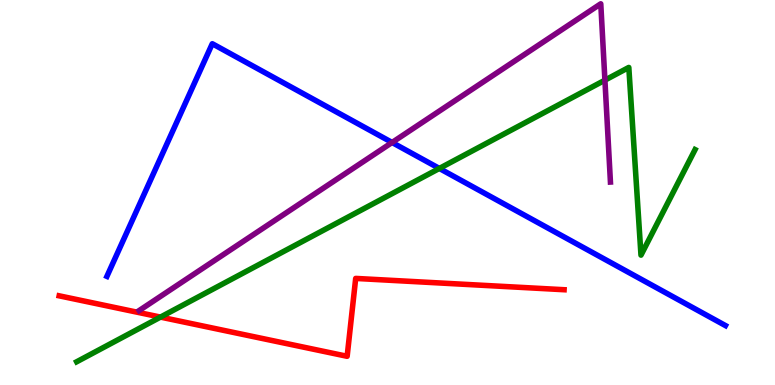[{'lines': ['blue', 'red'], 'intersections': []}, {'lines': ['green', 'red'], 'intersections': [{'x': 2.07, 'y': 1.76}]}, {'lines': ['purple', 'red'], 'intersections': []}, {'lines': ['blue', 'green'], 'intersections': [{'x': 5.67, 'y': 5.63}]}, {'lines': ['blue', 'purple'], 'intersections': [{'x': 5.06, 'y': 6.3}]}, {'lines': ['green', 'purple'], 'intersections': [{'x': 7.81, 'y': 7.92}]}]